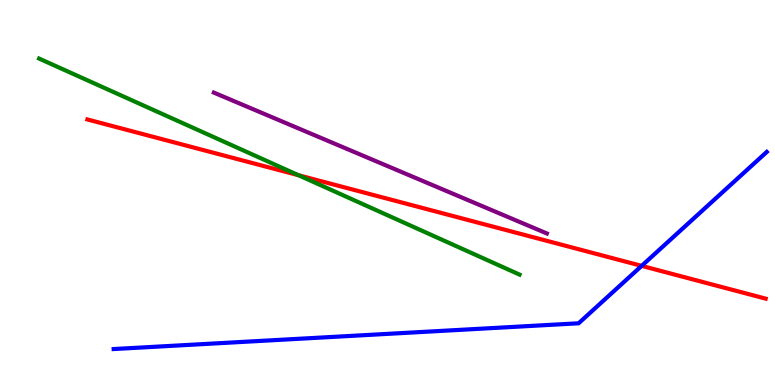[{'lines': ['blue', 'red'], 'intersections': [{'x': 8.28, 'y': 3.09}]}, {'lines': ['green', 'red'], 'intersections': [{'x': 3.85, 'y': 5.45}]}, {'lines': ['purple', 'red'], 'intersections': []}, {'lines': ['blue', 'green'], 'intersections': []}, {'lines': ['blue', 'purple'], 'intersections': []}, {'lines': ['green', 'purple'], 'intersections': []}]